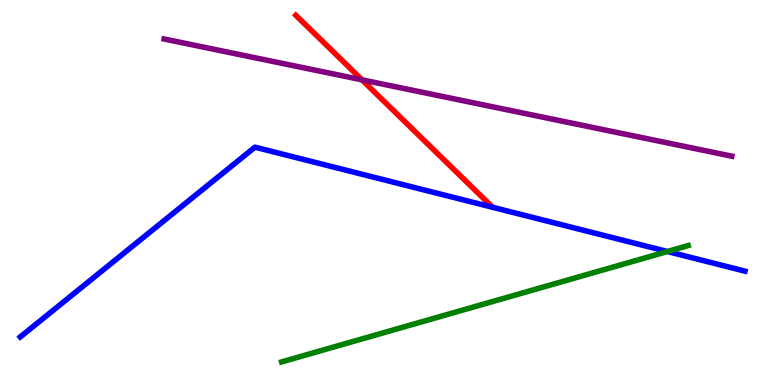[{'lines': ['blue', 'red'], 'intersections': []}, {'lines': ['green', 'red'], 'intersections': []}, {'lines': ['purple', 'red'], 'intersections': [{'x': 4.67, 'y': 7.93}]}, {'lines': ['blue', 'green'], 'intersections': [{'x': 8.61, 'y': 3.47}]}, {'lines': ['blue', 'purple'], 'intersections': []}, {'lines': ['green', 'purple'], 'intersections': []}]